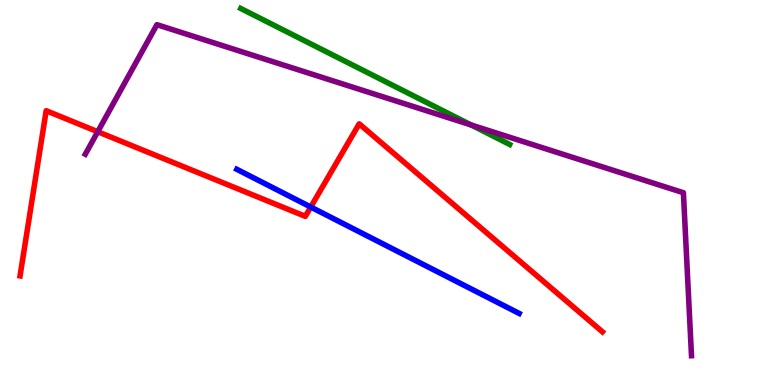[{'lines': ['blue', 'red'], 'intersections': [{'x': 4.01, 'y': 4.62}]}, {'lines': ['green', 'red'], 'intersections': []}, {'lines': ['purple', 'red'], 'intersections': [{'x': 1.26, 'y': 6.58}]}, {'lines': ['blue', 'green'], 'intersections': []}, {'lines': ['blue', 'purple'], 'intersections': []}, {'lines': ['green', 'purple'], 'intersections': [{'x': 6.08, 'y': 6.75}]}]